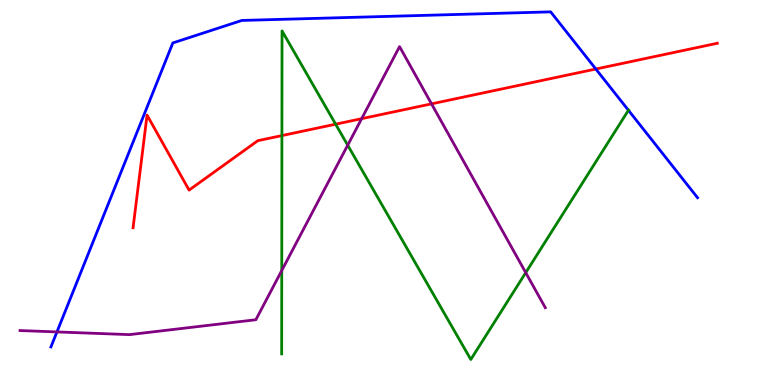[{'lines': ['blue', 'red'], 'intersections': [{'x': 7.69, 'y': 8.21}]}, {'lines': ['green', 'red'], 'intersections': [{'x': 3.64, 'y': 6.48}, {'x': 4.33, 'y': 6.77}]}, {'lines': ['purple', 'red'], 'intersections': [{'x': 4.67, 'y': 6.92}, {'x': 5.57, 'y': 7.3}]}, {'lines': ['blue', 'green'], 'intersections': [{'x': 8.11, 'y': 7.14}]}, {'lines': ['blue', 'purple'], 'intersections': [{'x': 0.735, 'y': 1.38}]}, {'lines': ['green', 'purple'], 'intersections': [{'x': 3.64, 'y': 2.97}, {'x': 4.49, 'y': 6.23}, {'x': 6.78, 'y': 2.92}]}]